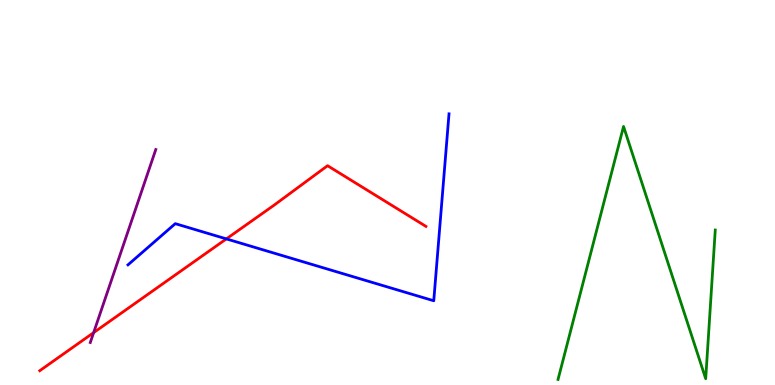[{'lines': ['blue', 'red'], 'intersections': [{'x': 2.92, 'y': 3.8}]}, {'lines': ['green', 'red'], 'intersections': []}, {'lines': ['purple', 'red'], 'intersections': [{'x': 1.21, 'y': 1.36}]}, {'lines': ['blue', 'green'], 'intersections': []}, {'lines': ['blue', 'purple'], 'intersections': []}, {'lines': ['green', 'purple'], 'intersections': []}]